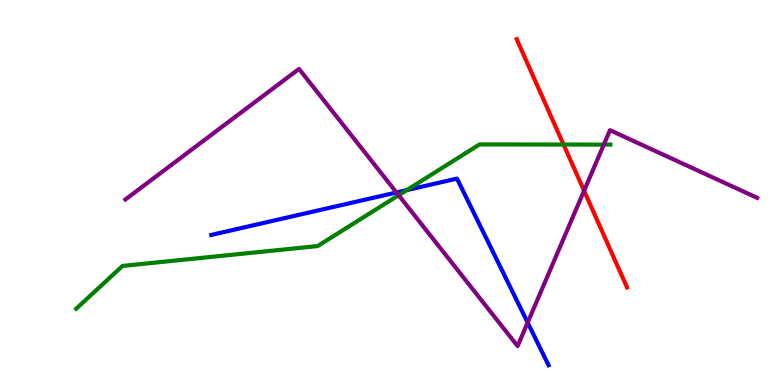[{'lines': ['blue', 'red'], 'intersections': []}, {'lines': ['green', 'red'], 'intersections': [{'x': 7.27, 'y': 6.25}]}, {'lines': ['purple', 'red'], 'intersections': [{'x': 7.54, 'y': 5.05}]}, {'lines': ['blue', 'green'], 'intersections': [{'x': 5.25, 'y': 5.06}]}, {'lines': ['blue', 'purple'], 'intersections': [{'x': 5.12, 'y': 5.0}, {'x': 6.81, 'y': 1.62}]}, {'lines': ['green', 'purple'], 'intersections': [{'x': 5.14, 'y': 4.93}, {'x': 7.79, 'y': 6.24}]}]